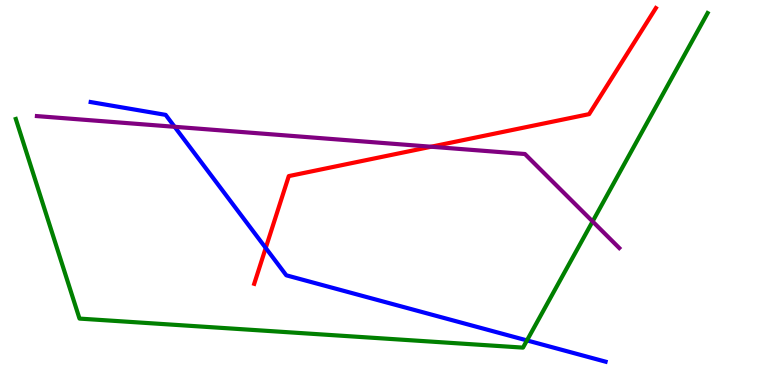[{'lines': ['blue', 'red'], 'intersections': [{'x': 3.43, 'y': 3.56}]}, {'lines': ['green', 'red'], 'intersections': []}, {'lines': ['purple', 'red'], 'intersections': [{'x': 5.56, 'y': 6.19}]}, {'lines': ['blue', 'green'], 'intersections': [{'x': 6.8, 'y': 1.16}]}, {'lines': ['blue', 'purple'], 'intersections': [{'x': 2.25, 'y': 6.71}]}, {'lines': ['green', 'purple'], 'intersections': [{'x': 7.65, 'y': 4.25}]}]